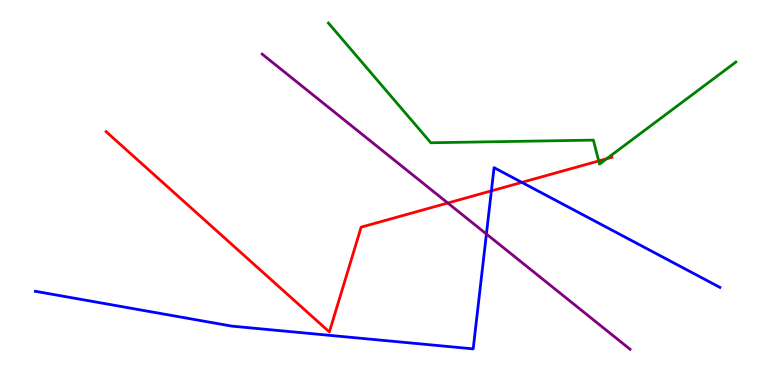[{'lines': ['blue', 'red'], 'intersections': [{'x': 6.34, 'y': 5.04}, {'x': 6.73, 'y': 5.26}]}, {'lines': ['green', 'red'], 'intersections': [{'x': 7.73, 'y': 5.82}, {'x': 7.83, 'y': 5.88}]}, {'lines': ['purple', 'red'], 'intersections': [{'x': 5.78, 'y': 4.73}]}, {'lines': ['blue', 'green'], 'intersections': []}, {'lines': ['blue', 'purple'], 'intersections': [{'x': 6.28, 'y': 3.92}]}, {'lines': ['green', 'purple'], 'intersections': []}]